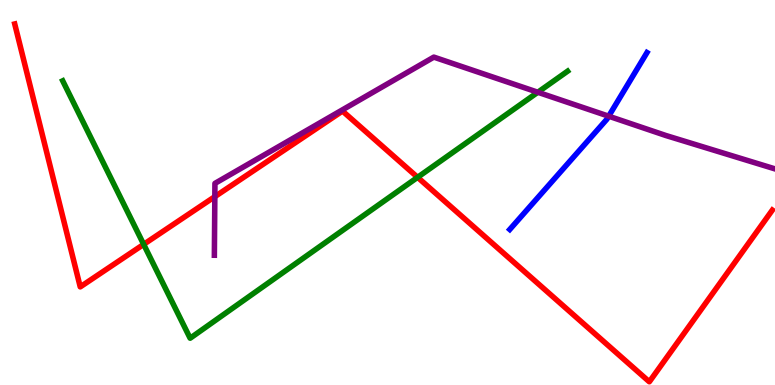[{'lines': ['blue', 'red'], 'intersections': []}, {'lines': ['green', 'red'], 'intersections': [{'x': 1.85, 'y': 3.65}, {'x': 5.39, 'y': 5.39}]}, {'lines': ['purple', 'red'], 'intersections': [{'x': 2.77, 'y': 4.89}]}, {'lines': ['blue', 'green'], 'intersections': []}, {'lines': ['blue', 'purple'], 'intersections': [{'x': 7.85, 'y': 6.98}]}, {'lines': ['green', 'purple'], 'intersections': [{'x': 6.94, 'y': 7.6}]}]